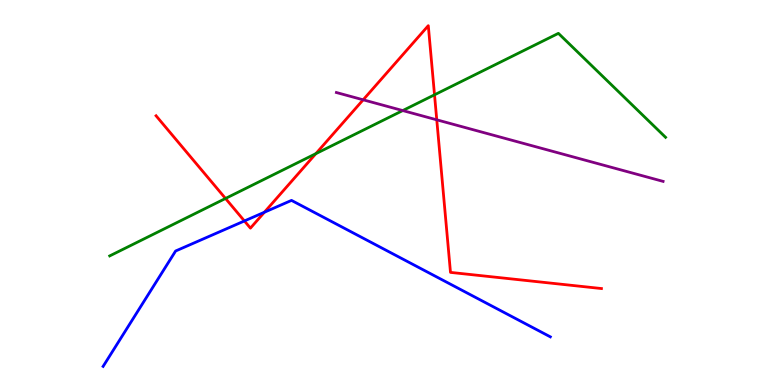[{'lines': ['blue', 'red'], 'intersections': [{'x': 3.15, 'y': 4.26}, {'x': 3.41, 'y': 4.49}]}, {'lines': ['green', 'red'], 'intersections': [{'x': 2.91, 'y': 4.84}, {'x': 4.08, 'y': 6.01}, {'x': 5.61, 'y': 7.54}]}, {'lines': ['purple', 'red'], 'intersections': [{'x': 4.69, 'y': 7.41}, {'x': 5.64, 'y': 6.89}]}, {'lines': ['blue', 'green'], 'intersections': []}, {'lines': ['blue', 'purple'], 'intersections': []}, {'lines': ['green', 'purple'], 'intersections': [{'x': 5.2, 'y': 7.13}]}]